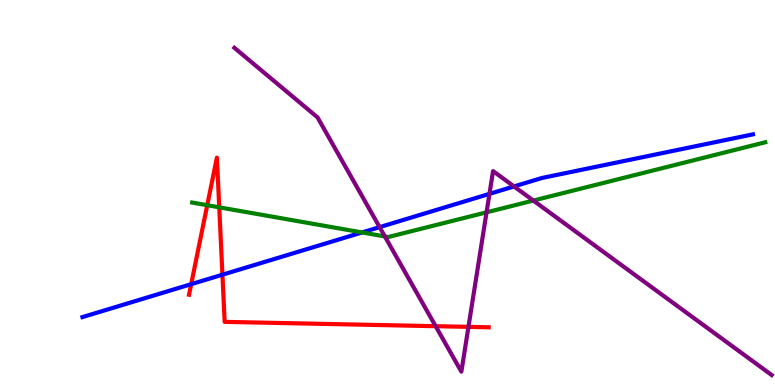[{'lines': ['blue', 'red'], 'intersections': [{'x': 2.47, 'y': 2.62}, {'x': 2.87, 'y': 2.86}]}, {'lines': ['green', 'red'], 'intersections': [{'x': 2.67, 'y': 4.67}, {'x': 2.83, 'y': 4.61}]}, {'lines': ['purple', 'red'], 'intersections': [{'x': 5.62, 'y': 1.53}, {'x': 6.04, 'y': 1.51}]}, {'lines': ['blue', 'green'], 'intersections': [{'x': 4.67, 'y': 3.96}]}, {'lines': ['blue', 'purple'], 'intersections': [{'x': 4.9, 'y': 4.1}, {'x': 6.32, 'y': 4.96}, {'x': 6.63, 'y': 5.16}]}, {'lines': ['green', 'purple'], 'intersections': [{'x': 4.97, 'y': 3.86}, {'x': 6.28, 'y': 4.49}, {'x': 6.88, 'y': 4.79}]}]